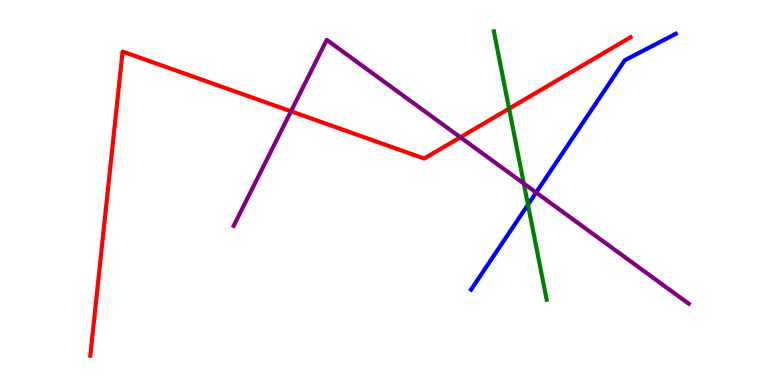[{'lines': ['blue', 'red'], 'intersections': []}, {'lines': ['green', 'red'], 'intersections': [{'x': 6.57, 'y': 7.18}]}, {'lines': ['purple', 'red'], 'intersections': [{'x': 3.75, 'y': 7.11}, {'x': 5.94, 'y': 6.43}]}, {'lines': ['blue', 'green'], 'intersections': [{'x': 6.81, 'y': 4.68}]}, {'lines': ['blue', 'purple'], 'intersections': [{'x': 6.92, 'y': 5.0}]}, {'lines': ['green', 'purple'], 'intersections': [{'x': 6.76, 'y': 5.23}]}]